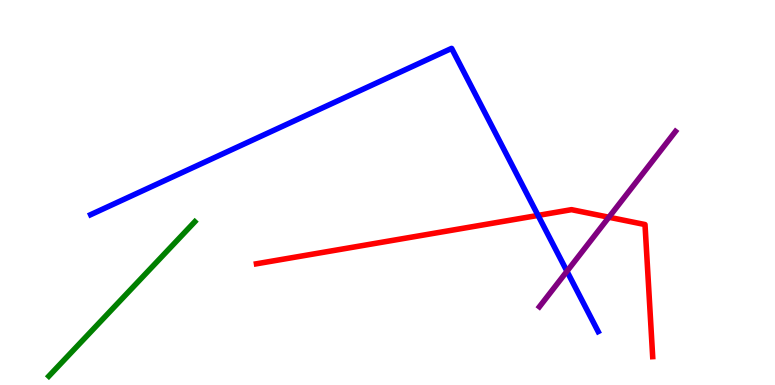[{'lines': ['blue', 'red'], 'intersections': [{'x': 6.94, 'y': 4.4}]}, {'lines': ['green', 'red'], 'intersections': []}, {'lines': ['purple', 'red'], 'intersections': [{'x': 7.86, 'y': 4.36}]}, {'lines': ['blue', 'green'], 'intersections': []}, {'lines': ['blue', 'purple'], 'intersections': [{'x': 7.32, 'y': 2.95}]}, {'lines': ['green', 'purple'], 'intersections': []}]